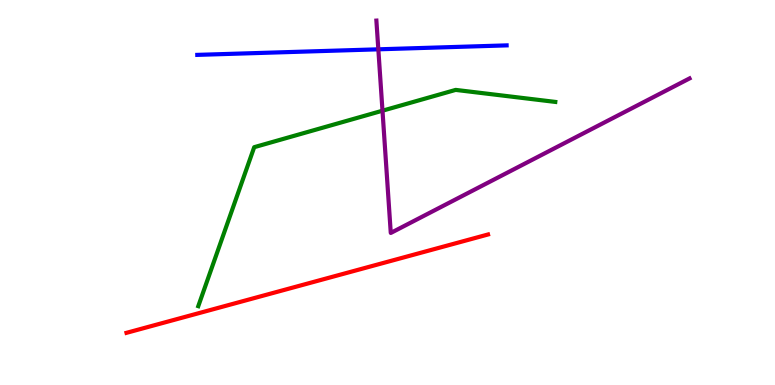[{'lines': ['blue', 'red'], 'intersections': []}, {'lines': ['green', 'red'], 'intersections': []}, {'lines': ['purple', 'red'], 'intersections': []}, {'lines': ['blue', 'green'], 'intersections': []}, {'lines': ['blue', 'purple'], 'intersections': [{'x': 4.88, 'y': 8.72}]}, {'lines': ['green', 'purple'], 'intersections': [{'x': 4.94, 'y': 7.12}]}]